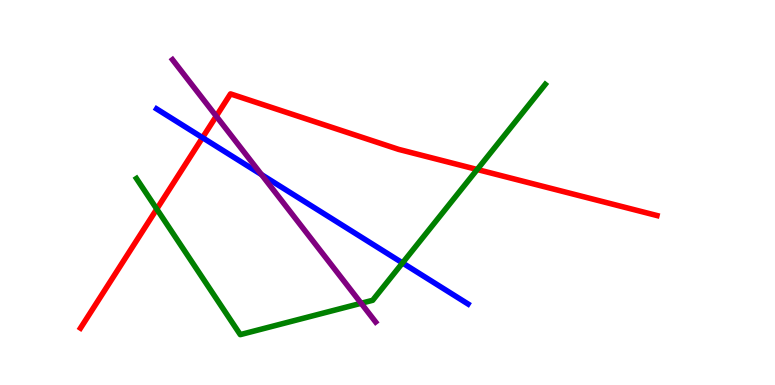[{'lines': ['blue', 'red'], 'intersections': [{'x': 2.61, 'y': 6.42}]}, {'lines': ['green', 'red'], 'intersections': [{'x': 2.02, 'y': 4.57}, {'x': 6.16, 'y': 5.6}]}, {'lines': ['purple', 'red'], 'intersections': [{'x': 2.79, 'y': 6.98}]}, {'lines': ['blue', 'green'], 'intersections': [{'x': 5.19, 'y': 3.17}]}, {'lines': ['blue', 'purple'], 'intersections': [{'x': 3.37, 'y': 5.47}]}, {'lines': ['green', 'purple'], 'intersections': [{'x': 4.66, 'y': 2.12}]}]